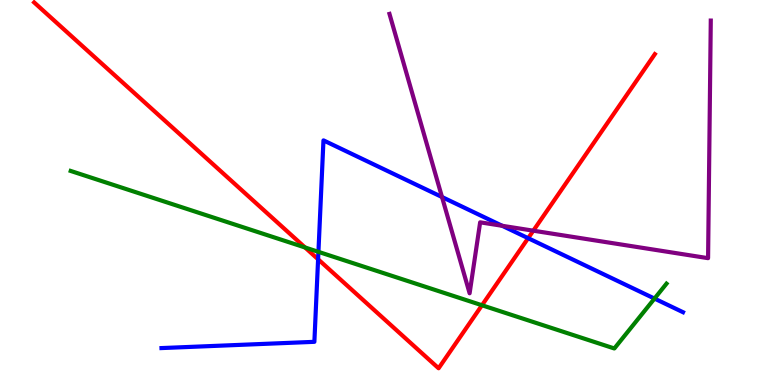[{'lines': ['blue', 'red'], 'intersections': [{'x': 4.1, 'y': 3.27}, {'x': 6.81, 'y': 3.81}]}, {'lines': ['green', 'red'], 'intersections': [{'x': 3.94, 'y': 3.57}, {'x': 6.22, 'y': 2.07}]}, {'lines': ['purple', 'red'], 'intersections': [{'x': 6.88, 'y': 4.01}]}, {'lines': ['blue', 'green'], 'intersections': [{'x': 4.11, 'y': 3.46}, {'x': 8.45, 'y': 2.24}]}, {'lines': ['blue', 'purple'], 'intersections': [{'x': 5.7, 'y': 4.88}, {'x': 6.48, 'y': 4.14}]}, {'lines': ['green', 'purple'], 'intersections': []}]